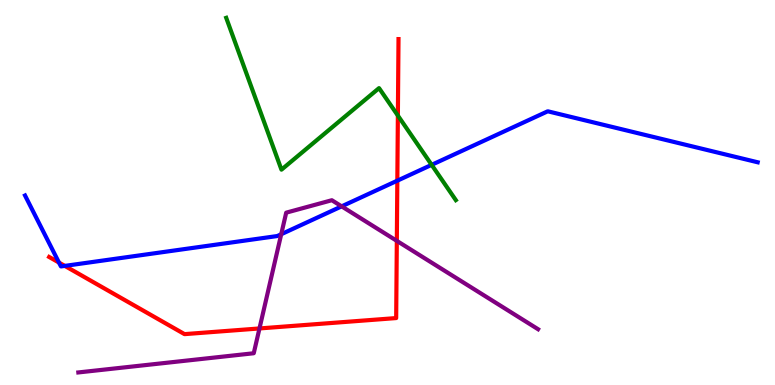[{'lines': ['blue', 'red'], 'intersections': [{'x': 0.761, 'y': 3.18}, {'x': 0.836, 'y': 3.09}, {'x': 5.13, 'y': 5.31}]}, {'lines': ['green', 'red'], 'intersections': [{'x': 5.13, 'y': 7.0}]}, {'lines': ['purple', 'red'], 'intersections': [{'x': 3.35, 'y': 1.47}, {'x': 5.12, 'y': 3.74}]}, {'lines': ['blue', 'green'], 'intersections': [{'x': 5.57, 'y': 5.72}]}, {'lines': ['blue', 'purple'], 'intersections': [{'x': 3.63, 'y': 3.92}, {'x': 4.41, 'y': 4.64}]}, {'lines': ['green', 'purple'], 'intersections': []}]